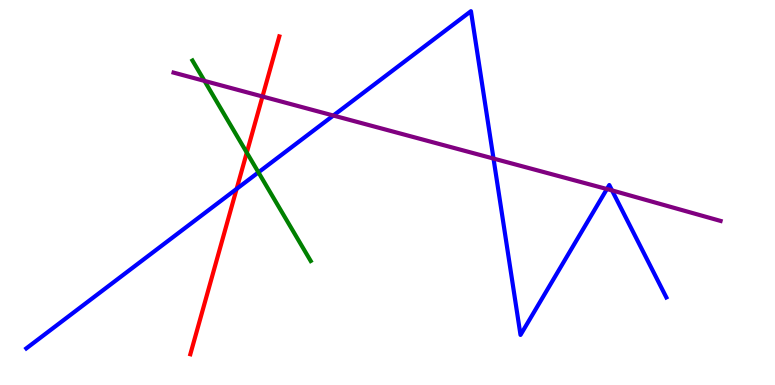[{'lines': ['blue', 'red'], 'intersections': [{'x': 3.05, 'y': 5.09}]}, {'lines': ['green', 'red'], 'intersections': [{'x': 3.18, 'y': 6.04}]}, {'lines': ['purple', 'red'], 'intersections': [{'x': 3.39, 'y': 7.49}]}, {'lines': ['blue', 'green'], 'intersections': [{'x': 3.33, 'y': 5.52}]}, {'lines': ['blue', 'purple'], 'intersections': [{'x': 4.3, 'y': 7.0}, {'x': 6.37, 'y': 5.88}, {'x': 7.83, 'y': 5.09}, {'x': 7.9, 'y': 5.05}]}, {'lines': ['green', 'purple'], 'intersections': [{'x': 2.64, 'y': 7.9}]}]